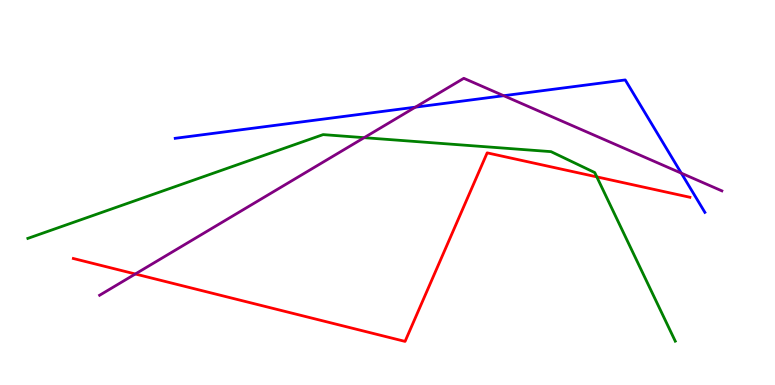[{'lines': ['blue', 'red'], 'intersections': []}, {'lines': ['green', 'red'], 'intersections': [{'x': 7.7, 'y': 5.41}]}, {'lines': ['purple', 'red'], 'intersections': [{'x': 1.75, 'y': 2.88}]}, {'lines': ['blue', 'green'], 'intersections': []}, {'lines': ['blue', 'purple'], 'intersections': [{'x': 5.36, 'y': 7.22}, {'x': 6.5, 'y': 7.51}, {'x': 8.79, 'y': 5.5}]}, {'lines': ['green', 'purple'], 'intersections': [{'x': 4.7, 'y': 6.42}]}]